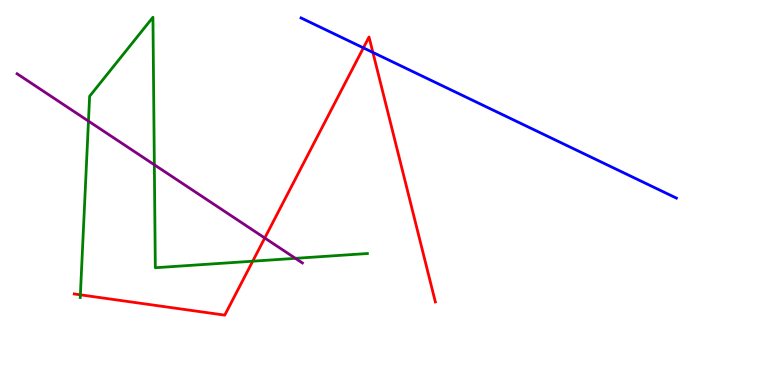[{'lines': ['blue', 'red'], 'intersections': [{'x': 4.69, 'y': 8.76}, {'x': 4.81, 'y': 8.64}]}, {'lines': ['green', 'red'], 'intersections': [{'x': 1.04, 'y': 2.34}, {'x': 3.26, 'y': 3.22}]}, {'lines': ['purple', 'red'], 'intersections': [{'x': 3.42, 'y': 3.82}]}, {'lines': ['blue', 'green'], 'intersections': []}, {'lines': ['blue', 'purple'], 'intersections': []}, {'lines': ['green', 'purple'], 'intersections': [{'x': 1.14, 'y': 6.85}, {'x': 1.99, 'y': 5.72}, {'x': 3.81, 'y': 3.29}]}]